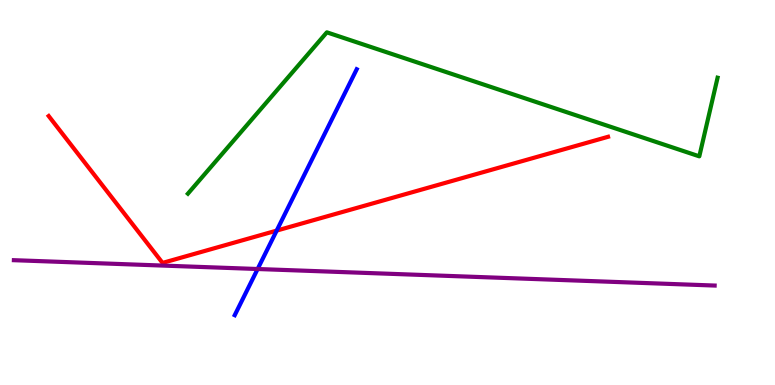[{'lines': ['blue', 'red'], 'intersections': [{'x': 3.57, 'y': 4.01}]}, {'lines': ['green', 'red'], 'intersections': []}, {'lines': ['purple', 'red'], 'intersections': []}, {'lines': ['blue', 'green'], 'intersections': []}, {'lines': ['blue', 'purple'], 'intersections': [{'x': 3.32, 'y': 3.01}]}, {'lines': ['green', 'purple'], 'intersections': []}]